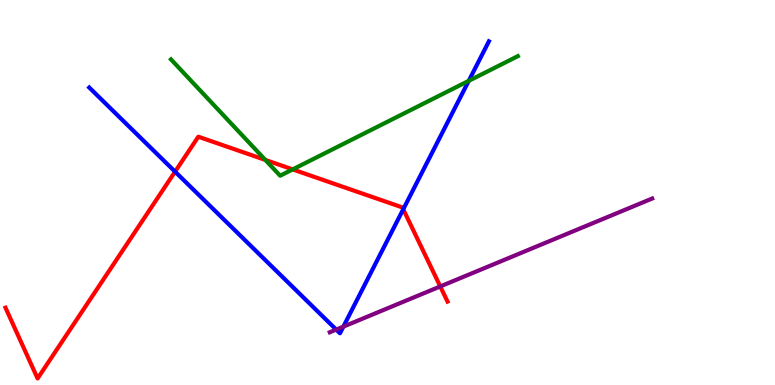[{'lines': ['blue', 'red'], 'intersections': [{'x': 2.26, 'y': 5.54}, {'x': 5.2, 'y': 4.56}]}, {'lines': ['green', 'red'], 'intersections': [{'x': 3.42, 'y': 5.85}, {'x': 3.78, 'y': 5.6}]}, {'lines': ['purple', 'red'], 'intersections': [{'x': 5.68, 'y': 2.56}]}, {'lines': ['blue', 'green'], 'intersections': [{'x': 6.05, 'y': 7.9}]}, {'lines': ['blue', 'purple'], 'intersections': [{'x': 4.34, 'y': 1.44}, {'x': 4.43, 'y': 1.52}]}, {'lines': ['green', 'purple'], 'intersections': []}]